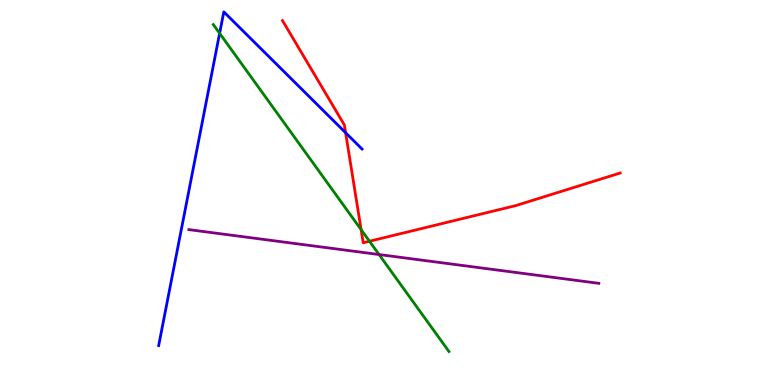[{'lines': ['blue', 'red'], 'intersections': [{'x': 4.46, 'y': 6.55}]}, {'lines': ['green', 'red'], 'intersections': [{'x': 4.66, 'y': 4.03}, {'x': 4.77, 'y': 3.73}]}, {'lines': ['purple', 'red'], 'intersections': []}, {'lines': ['blue', 'green'], 'intersections': [{'x': 2.83, 'y': 9.13}]}, {'lines': ['blue', 'purple'], 'intersections': []}, {'lines': ['green', 'purple'], 'intersections': [{'x': 4.89, 'y': 3.39}]}]